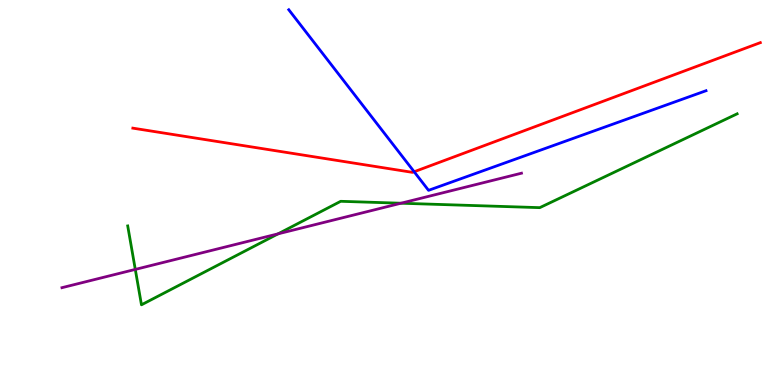[{'lines': ['blue', 'red'], 'intersections': [{'x': 5.34, 'y': 5.54}]}, {'lines': ['green', 'red'], 'intersections': []}, {'lines': ['purple', 'red'], 'intersections': []}, {'lines': ['blue', 'green'], 'intersections': []}, {'lines': ['blue', 'purple'], 'intersections': []}, {'lines': ['green', 'purple'], 'intersections': [{'x': 1.75, 'y': 3.0}, {'x': 3.59, 'y': 3.93}, {'x': 5.17, 'y': 4.72}]}]